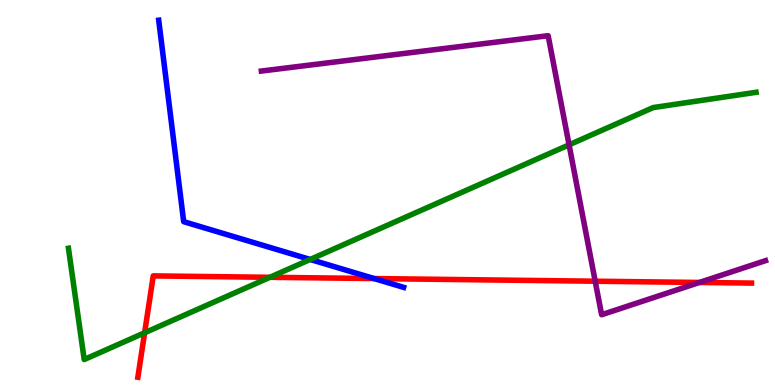[{'lines': ['blue', 'red'], 'intersections': [{'x': 4.83, 'y': 2.76}]}, {'lines': ['green', 'red'], 'intersections': [{'x': 1.87, 'y': 1.36}, {'x': 3.48, 'y': 2.8}]}, {'lines': ['purple', 'red'], 'intersections': [{'x': 7.68, 'y': 2.7}, {'x': 9.02, 'y': 2.66}]}, {'lines': ['blue', 'green'], 'intersections': [{'x': 4.0, 'y': 3.26}]}, {'lines': ['blue', 'purple'], 'intersections': []}, {'lines': ['green', 'purple'], 'intersections': [{'x': 7.34, 'y': 6.24}]}]